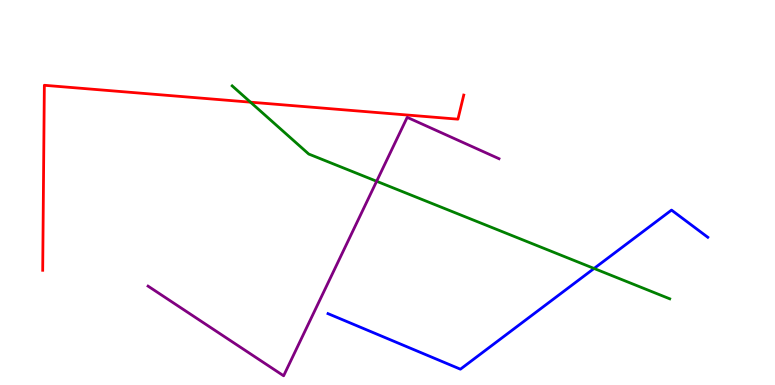[{'lines': ['blue', 'red'], 'intersections': []}, {'lines': ['green', 'red'], 'intersections': [{'x': 3.23, 'y': 7.35}]}, {'lines': ['purple', 'red'], 'intersections': []}, {'lines': ['blue', 'green'], 'intersections': [{'x': 7.67, 'y': 3.03}]}, {'lines': ['blue', 'purple'], 'intersections': []}, {'lines': ['green', 'purple'], 'intersections': [{'x': 4.86, 'y': 5.29}]}]